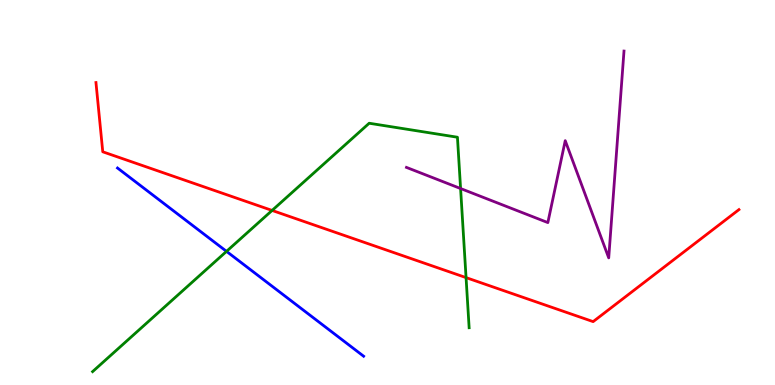[{'lines': ['blue', 'red'], 'intersections': []}, {'lines': ['green', 'red'], 'intersections': [{'x': 3.51, 'y': 4.53}, {'x': 6.01, 'y': 2.79}]}, {'lines': ['purple', 'red'], 'intersections': []}, {'lines': ['blue', 'green'], 'intersections': [{'x': 2.92, 'y': 3.47}]}, {'lines': ['blue', 'purple'], 'intersections': []}, {'lines': ['green', 'purple'], 'intersections': [{'x': 5.94, 'y': 5.1}]}]